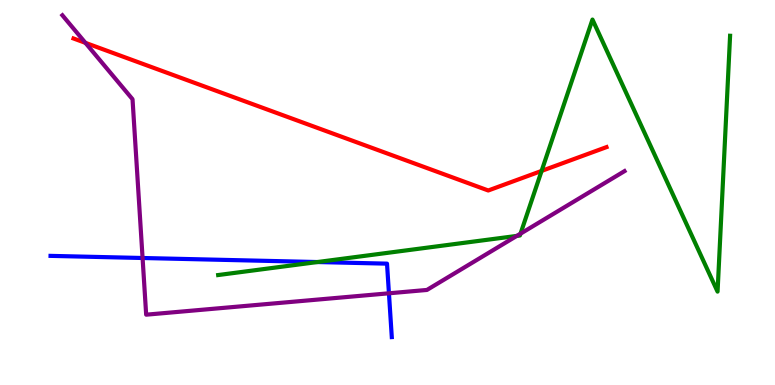[{'lines': ['blue', 'red'], 'intersections': []}, {'lines': ['green', 'red'], 'intersections': [{'x': 6.99, 'y': 5.56}]}, {'lines': ['purple', 'red'], 'intersections': [{'x': 1.1, 'y': 8.89}]}, {'lines': ['blue', 'green'], 'intersections': [{'x': 4.1, 'y': 3.19}]}, {'lines': ['blue', 'purple'], 'intersections': [{'x': 1.84, 'y': 3.3}, {'x': 5.02, 'y': 2.38}]}, {'lines': ['green', 'purple'], 'intersections': [{'x': 6.67, 'y': 3.87}, {'x': 6.72, 'y': 3.93}]}]